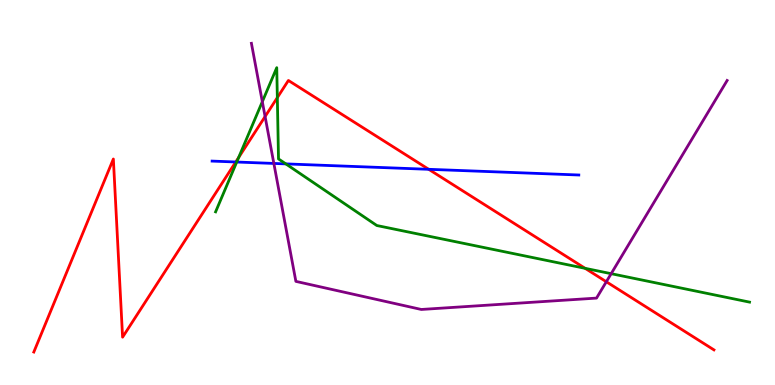[{'lines': ['blue', 'red'], 'intersections': [{'x': 3.04, 'y': 5.79}, {'x': 5.53, 'y': 5.6}]}, {'lines': ['green', 'red'], 'intersections': [{'x': 3.08, 'y': 5.91}, {'x': 3.58, 'y': 7.46}, {'x': 7.55, 'y': 3.03}]}, {'lines': ['purple', 'red'], 'intersections': [{'x': 3.42, 'y': 6.97}, {'x': 7.82, 'y': 2.68}]}, {'lines': ['blue', 'green'], 'intersections': [{'x': 3.05, 'y': 5.79}, {'x': 3.69, 'y': 5.74}]}, {'lines': ['blue', 'purple'], 'intersections': [{'x': 3.53, 'y': 5.75}]}, {'lines': ['green', 'purple'], 'intersections': [{'x': 3.38, 'y': 7.36}, {'x': 7.89, 'y': 2.89}]}]